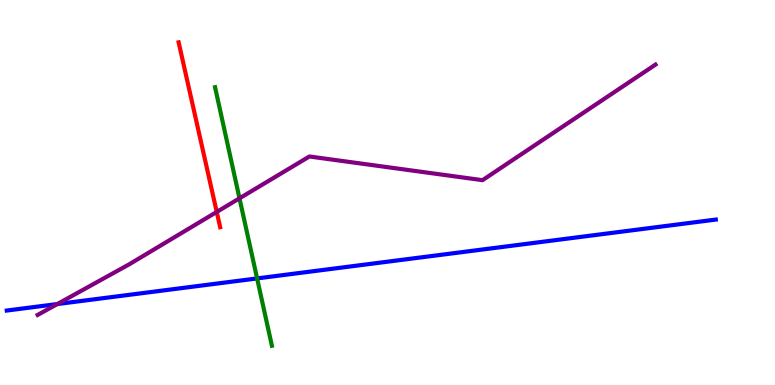[{'lines': ['blue', 'red'], 'intersections': []}, {'lines': ['green', 'red'], 'intersections': []}, {'lines': ['purple', 'red'], 'intersections': [{'x': 2.8, 'y': 4.5}]}, {'lines': ['blue', 'green'], 'intersections': [{'x': 3.32, 'y': 2.77}]}, {'lines': ['blue', 'purple'], 'intersections': [{'x': 0.74, 'y': 2.1}]}, {'lines': ['green', 'purple'], 'intersections': [{'x': 3.09, 'y': 4.85}]}]